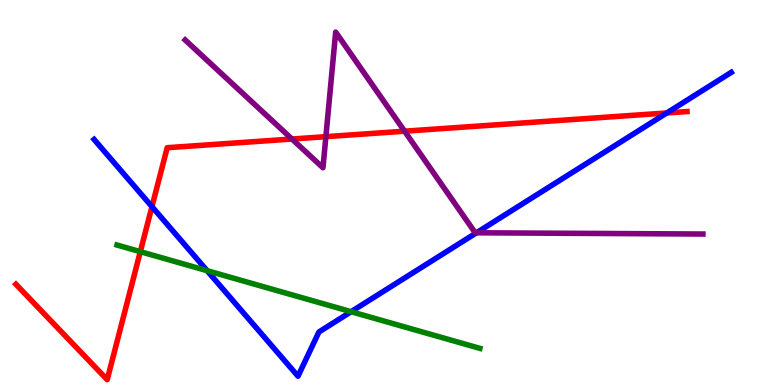[{'lines': ['blue', 'red'], 'intersections': [{'x': 1.96, 'y': 4.63}, {'x': 8.6, 'y': 7.07}]}, {'lines': ['green', 'red'], 'intersections': [{'x': 1.81, 'y': 3.46}]}, {'lines': ['purple', 'red'], 'intersections': [{'x': 3.77, 'y': 6.39}, {'x': 4.2, 'y': 6.45}, {'x': 5.22, 'y': 6.59}]}, {'lines': ['blue', 'green'], 'intersections': [{'x': 2.67, 'y': 2.97}, {'x': 4.53, 'y': 1.9}]}, {'lines': ['blue', 'purple'], 'intersections': [{'x': 6.15, 'y': 3.95}]}, {'lines': ['green', 'purple'], 'intersections': []}]